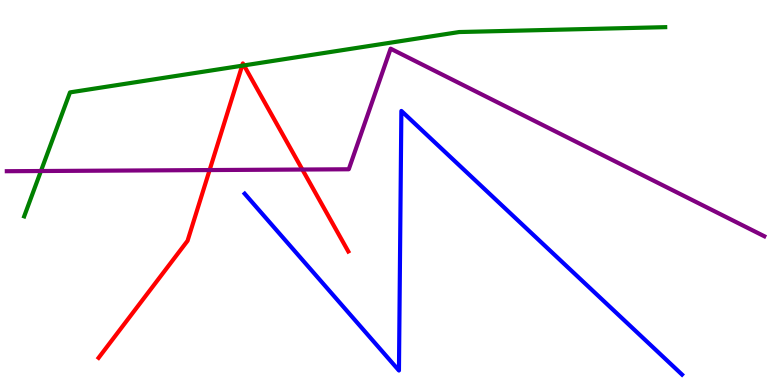[{'lines': ['blue', 'red'], 'intersections': []}, {'lines': ['green', 'red'], 'intersections': [{'x': 3.12, 'y': 8.29}, {'x': 3.15, 'y': 8.3}]}, {'lines': ['purple', 'red'], 'intersections': [{'x': 2.7, 'y': 5.58}, {'x': 3.9, 'y': 5.6}]}, {'lines': ['blue', 'green'], 'intersections': []}, {'lines': ['blue', 'purple'], 'intersections': []}, {'lines': ['green', 'purple'], 'intersections': [{'x': 0.528, 'y': 5.56}]}]